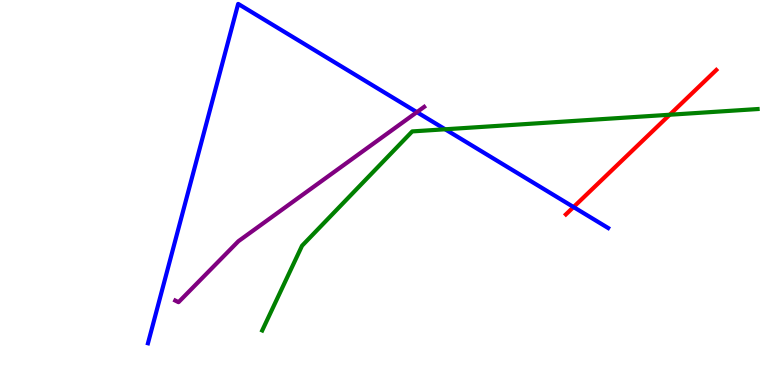[{'lines': ['blue', 'red'], 'intersections': [{'x': 7.4, 'y': 4.62}]}, {'lines': ['green', 'red'], 'intersections': [{'x': 8.64, 'y': 7.02}]}, {'lines': ['purple', 'red'], 'intersections': []}, {'lines': ['blue', 'green'], 'intersections': [{'x': 5.74, 'y': 6.64}]}, {'lines': ['blue', 'purple'], 'intersections': [{'x': 5.38, 'y': 7.09}]}, {'lines': ['green', 'purple'], 'intersections': []}]